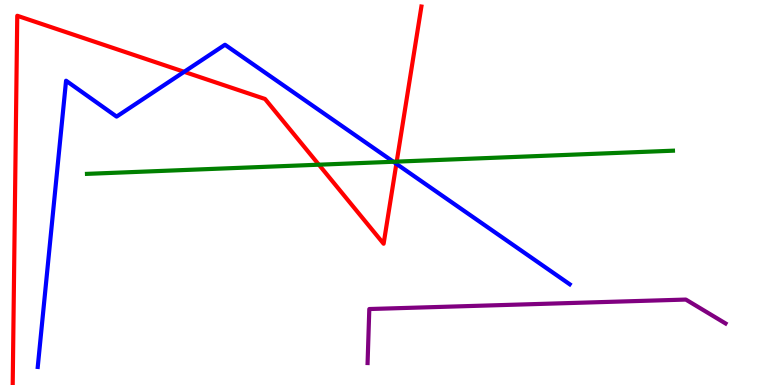[{'lines': ['blue', 'red'], 'intersections': [{'x': 2.38, 'y': 8.13}, {'x': 5.11, 'y': 5.75}]}, {'lines': ['green', 'red'], 'intersections': [{'x': 4.11, 'y': 5.72}, {'x': 5.12, 'y': 5.8}]}, {'lines': ['purple', 'red'], 'intersections': []}, {'lines': ['blue', 'green'], 'intersections': [{'x': 5.08, 'y': 5.8}]}, {'lines': ['blue', 'purple'], 'intersections': []}, {'lines': ['green', 'purple'], 'intersections': []}]